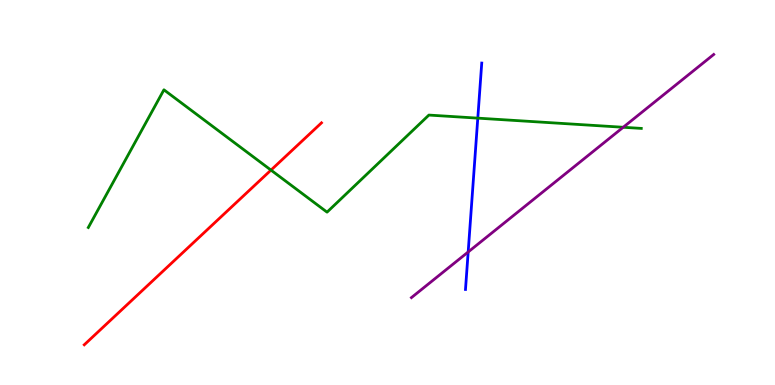[{'lines': ['blue', 'red'], 'intersections': []}, {'lines': ['green', 'red'], 'intersections': [{'x': 3.5, 'y': 5.58}]}, {'lines': ['purple', 'red'], 'intersections': []}, {'lines': ['blue', 'green'], 'intersections': [{'x': 6.17, 'y': 6.93}]}, {'lines': ['blue', 'purple'], 'intersections': [{'x': 6.04, 'y': 3.46}]}, {'lines': ['green', 'purple'], 'intersections': [{'x': 8.04, 'y': 6.69}]}]